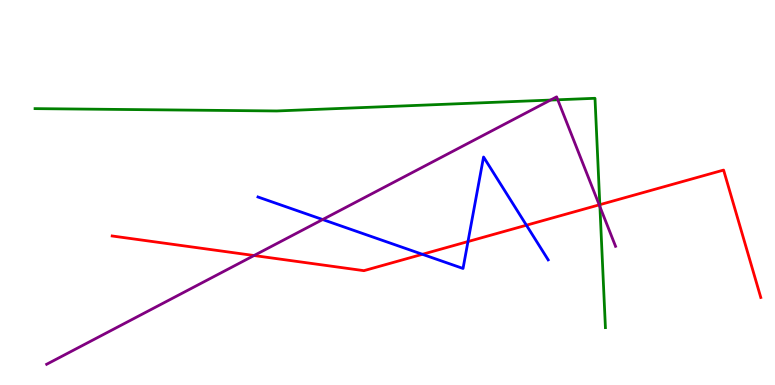[{'lines': ['blue', 'red'], 'intersections': [{'x': 5.45, 'y': 3.39}, {'x': 6.04, 'y': 3.73}, {'x': 6.79, 'y': 4.15}]}, {'lines': ['green', 'red'], 'intersections': [{'x': 7.74, 'y': 4.68}]}, {'lines': ['purple', 'red'], 'intersections': [{'x': 3.28, 'y': 3.36}, {'x': 7.73, 'y': 4.68}]}, {'lines': ['blue', 'green'], 'intersections': []}, {'lines': ['blue', 'purple'], 'intersections': [{'x': 4.16, 'y': 4.3}]}, {'lines': ['green', 'purple'], 'intersections': [{'x': 7.1, 'y': 7.4}, {'x': 7.2, 'y': 7.41}, {'x': 7.74, 'y': 4.63}]}]